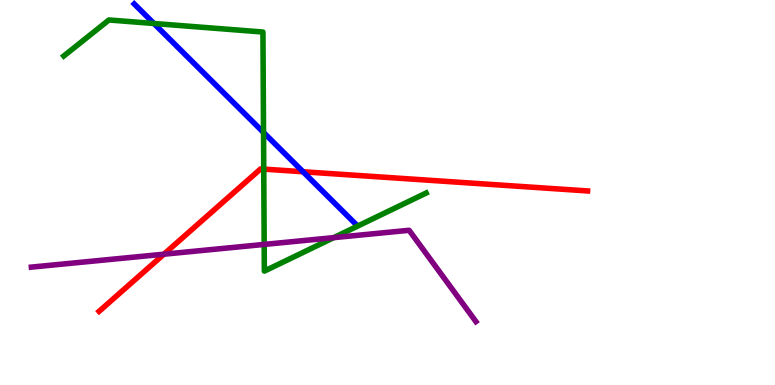[{'lines': ['blue', 'red'], 'intersections': [{'x': 3.91, 'y': 5.54}]}, {'lines': ['green', 'red'], 'intersections': [{'x': 3.4, 'y': 5.61}]}, {'lines': ['purple', 'red'], 'intersections': [{'x': 2.11, 'y': 3.4}]}, {'lines': ['blue', 'green'], 'intersections': [{'x': 1.99, 'y': 9.39}, {'x': 3.4, 'y': 6.56}]}, {'lines': ['blue', 'purple'], 'intersections': []}, {'lines': ['green', 'purple'], 'intersections': [{'x': 3.41, 'y': 3.65}, {'x': 4.31, 'y': 3.83}]}]